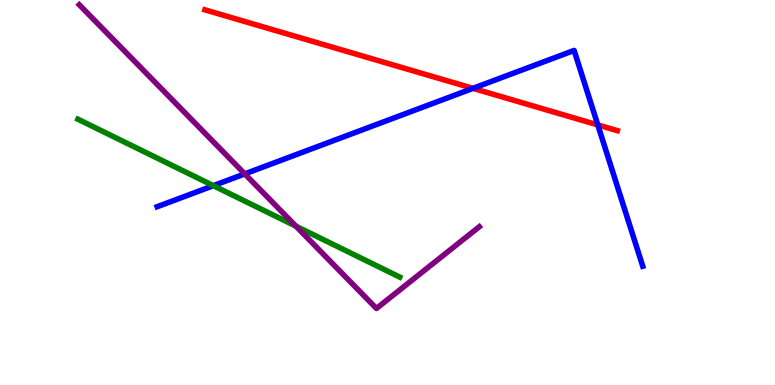[{'lines': ['blue', 'red'], 'intersections': [{'x': 6.1, 'y': 7.71}, {'x': 7.71, 'y': 6.76}]}, {'lines': ['green', 'red'], 'intersections': []}, {'lines': ['purple', 'red'], 'intersections': []}, {'lines': ['blue', 'green'], 'intersections': [{'x': 2.75, 'y': 5.18}]}, {'lines': ['blue', 'purple'], 'intersections': [{'x': 3.16, 'y': 5.48}]}, {'lines': ['green', 'purple'], 'intersections': [{'x': 3.82, 'y': 4.13}]}]